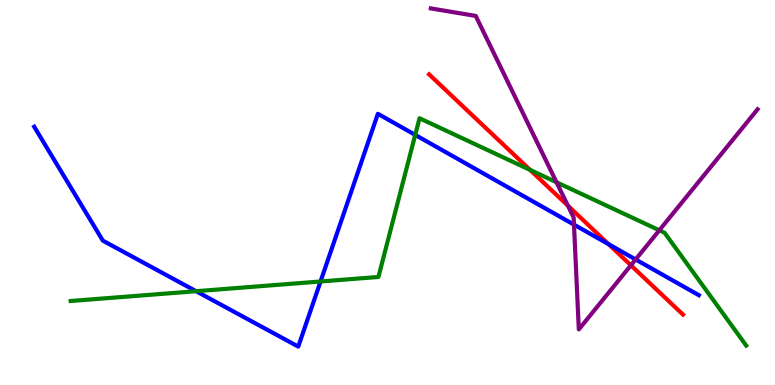[{'lines': ['blue', 'red'], 'intersections': [{'x': 7.85, 'y': 3.66}]}, {'lines': ['green', 'red'], 'intersections': [{'x': 6.84, 'y': 5.59}]}, {'lines': ['purple', 'red'], 'intersections': [{'x': 7.33, 'y': 4.66}, {'x': 8.14, 'y': 3.11}]}, {'lines': ['blue', 'green'], 'intersections': [{'x': 2.53, 'y': 2.44}, {'x': 4.14, 'y': 2.69}, {'x': 5.36, 'y': 6.5}]}, {'lines': ['blue', 'purple'], 'intersections': [{'x': 7.41, 'y': 4.17}, {'x': 8.2, 'y': 3.26}]}, {'lines': ['green', 'purple'], 'intersections': [{'x': 7.18, 'y': 5.27}, {'x': 8.51, 'y': 4.02}]}]